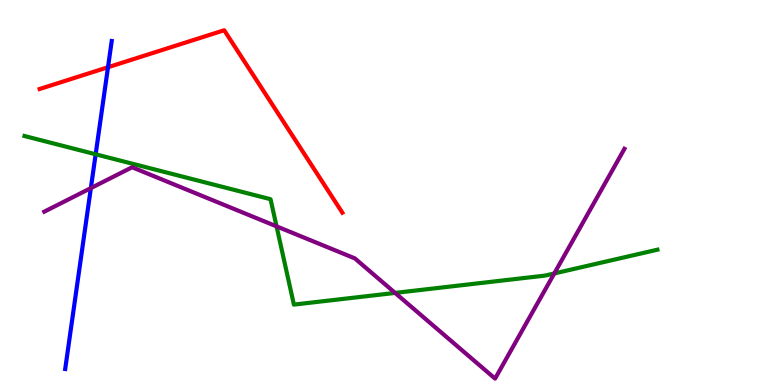[{'lines': ['blue', 'red'], 'intersections': [{'x': 1.39, 'y': 8.25}]}, {'lines': ['green', 'red'], 'intersections': []}, {'lines': ['purple', 'red'], 'intersections': []}, {'lines': ['blue', 'green'], 'intersections': [{'x': 1.23, 'y': 5.99}]}, {'lines': ['blue', 'purple'], 'intersections': [{'x': 1.17, 'y': 5.11}]}, {'lines': ['green', 'purple'], 'intersections': [{'x': 3.57, 'y': 4.12}, {'x': 5.1, 'y': 2.39}, {'x': 7.15, 'y': 2.9}]}]